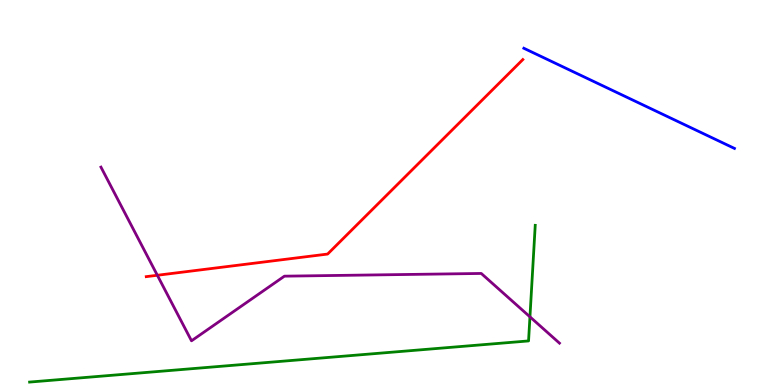[{'lines': ['blue', 'red'], 'intersections': []}, {'lines': ['green', 'red'], 'intersections': []}, {'lines': ['purple', 'red'], 'intersections': [{'x': 2.03, 'y': 2.85}]}, {'lines': ['blue', 'green'], 'intersections': []}, {'lines': ['blue', 'purple'], 'intersections': []}, {'lines': ['green', 'purple'], 'intersections': [{'x': 6.84, 'y': 1.77}]}]